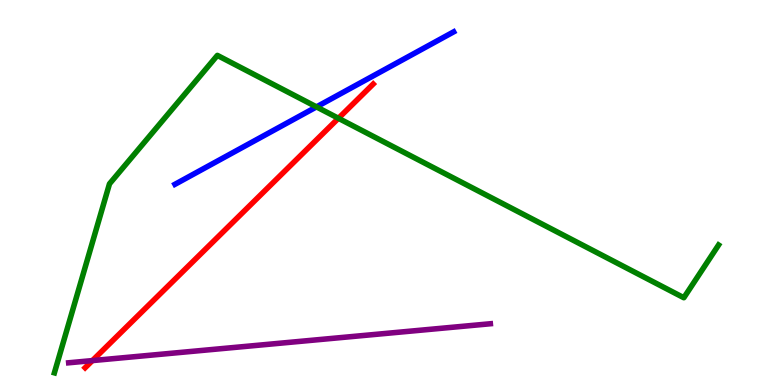[{'lines': ['blue', 'red'], 'intersections': []}, {'lines': ['green', 'red'], 'intersections': [{'x': 4.37, 'y': 6.93}]}, {'lines': ['purple', 'red'], 'intersections': [{'x': 1.19, 'y': 0.634}]}, {'lines': ['blue', 'green'], 'intersections': [{'x': 4.08, 'y': 7.22}]}, {'lines': ['blue', 'purple'], 'intersections': []}, {'lines': ['green', 'purple'], 'intersections': []}]